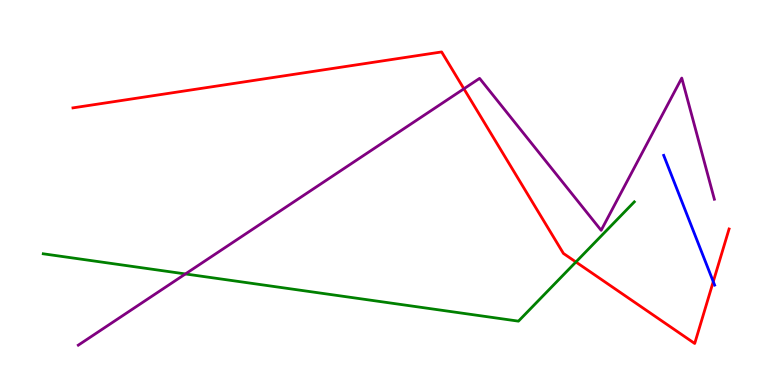[{'lines': ['blue', 'red'], 'intersections': [{'x': 9.2, 'y': 2.68}]}, {'lines': ['green', 'red'], 'intersections': [{'x': 7.43, 'y': 3.19}]}, {'lines': ['purple', 'red'], 'intersections': [{'x': 5.99, 'y': 7.69}]}, {'lines': ['blue', 'green'], 'intersections': []}, {'lines': ['blue', 'purple'], 'intersections': []}, {'lines': ['green', 'purple'], 'intersections': [{'x': 2.39, 'y': 2.88}]}]